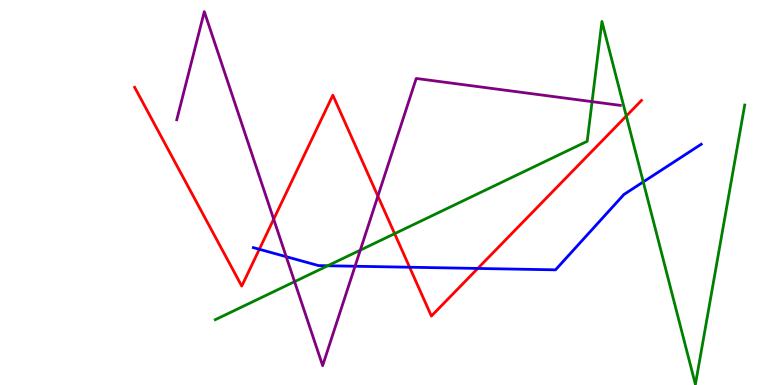[{'lines': ['blue', 'red'], 'intersections': [{'x': 3.35, 'y': 3.53}, {'x': 5.29, 'y': 3.06}, {'x': 6.16, 'y': 3.03}]}, {'lines': ['green', 'red'], 'intersections': [{'x': 5.09, 'y': 3.93}, {'x': 8.08, 'y': 6.99}]}, {'lines': ['purple', 'red'], 'intersections': [{'x': 3.53, 'y': 4.31}, {'x': 4.88, 'y': 4.91}]}, {'lines': ['blue', 'green'], 'intersections': [{'x': 4.23, 'y': 3.1}, {'x': 8.3, 'y': 5.27}]}, {'lines': ['blue', 'purple'], 'intersections': [{'x': 3.69, 'y': 3.33}, {'x': 4.58, 'y': 3.08}]}, {'lines': ['green', 'purple'], 'intersections': [{'x': 3.8, 'y': 2.68}, {'x': 4.65, 'y': 3.5}, {'x': 7.64, 'y': 7.36}]}]